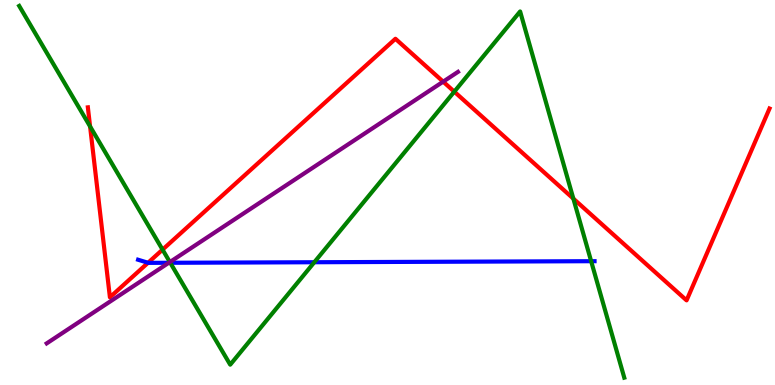[{'lines': ['blue', 'red'], 'intersections': [{'x': 1.91, 'y': 3.17}]}, {'lines': ['green', 'red'], 'intersections': [{'x': 1.16, 'y': 6.72}, {'x': 2.1, 'y': 3.52}, {'x': 5.86, 'y': 7.62}, {'x': 7.4, 'y': 4.84}]}, {'lines': ['purple', 'red'], 'intersections': [{'x': 5.72, 'y': 7.88}]}, {'lines': ['blue', 'green'], 'intersections': [{'x': 2.2, 'y': 3.17}, {'x': 4.06, 'y': 3.19}, {'x': 7.63, 'y': 3.22}]}, {'lines': ['blue', 'purple'], 'intersections': [{'x': 2.18, 'y': 3.17}]}, {'lines': ['green', 'purple'], 'intersections': [{'x': 2.19, 'y': 3.19}]}]